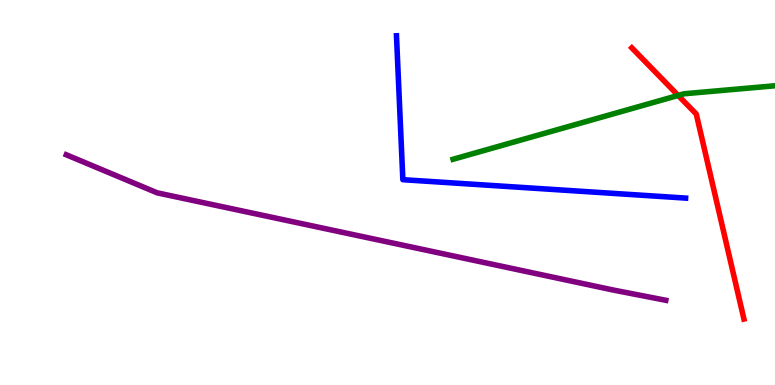[{'lines': ['blue', 'red'], 'intersections': []}, {'lines': ['green', 'red'], 'intersections': [{'x': 8.75, 'y': 7.52}]}, {'lines': ['purple', 'red'], 'intersections': []}, {'lines': ['blue', 'green'], 'intersections': []}, {'lines': ['blue', 'purple'], 'intersections': []}, {'lines': ['green', 'purple'], 'intersections': []}]